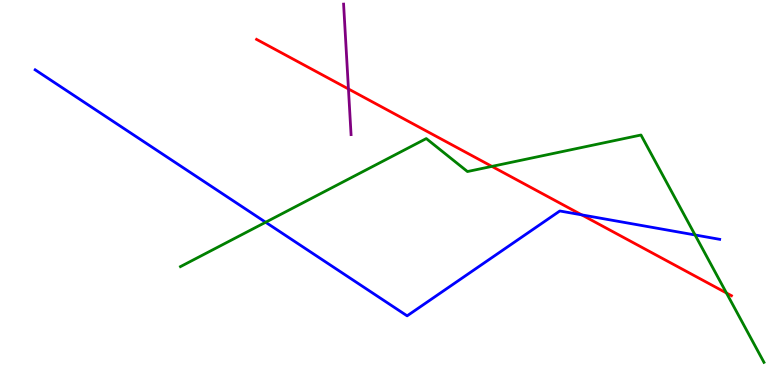[{'lines': ['blue', 'red'], 'intersections': [{'x': 7.51, 'y': 4.42}]}, {'lines': ['green', 'red'], 'intersections': [{'x': 6.35, 'y': 5.68}, {'x': 9.37, 'y': 2.39}]}, {'lines': ['purple', 'red'], 'intersections': [{'x': 4.5, 'y': 7.69}]}, {'lines': ['blue', 'green'], 'intersections': [{'x': 3.43, 'y': 4.23}, {'x': 8.97, 'y': 3.9}]}, {'lines': ['blue', 'purple'], 'intersections': []}, {'lines': ['green', 'purple'], 'intersections': []}]